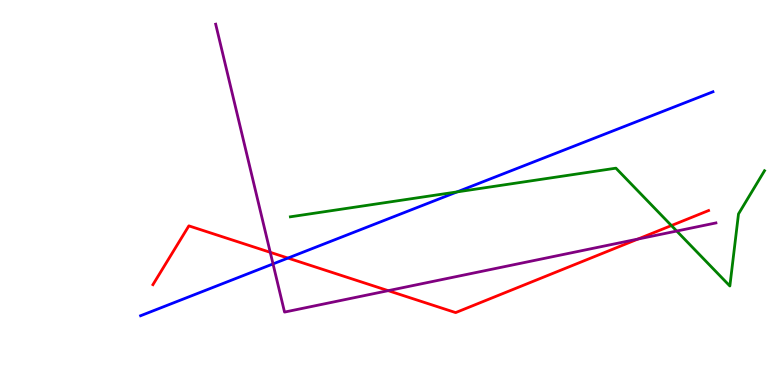[{'lines': ['blue', 'red'], 'intersections': [{'x': 3.72, 'y': 3.3}]}, {'lines': ['green', 'red'], 'intersections': [{'x': 8.66, 'y': 4.14}]}, {'lines': ['purple', 'red'], 'intersections': [{'x': 3.49, 'y': 3.45}, {'x': 5.01, 'y': 2.45}, {'x': 8.23, 'y': 3.79}]}, {'lines': ['blue', 'green'], 'intersections': [{'x': 5.9, 'y': 5.02}]}, {'lines': ['blue', 'purple'], 'intersections': [{'x': 3.52, 'y': 3.15}]}, {'lines': ['green', 'purple'], 'intersections': [{'x': 8.73, 'y': 4.0}]}]